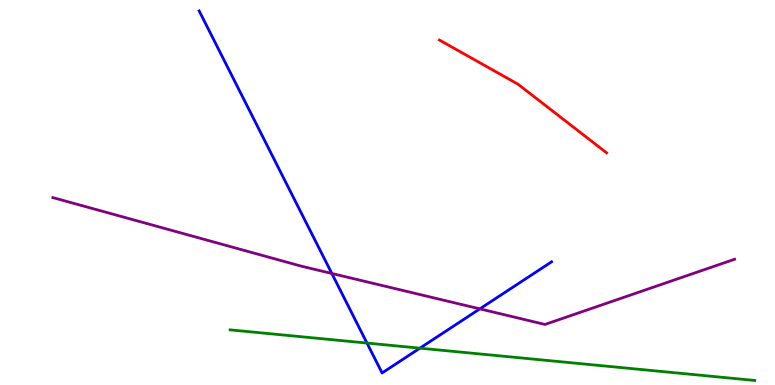[{'lines': ['blue', 'red'], 'intersections': []}, {'lines': ['green', 'red'], 'intersections': []}, {'lines': ['purple', 'red'], 'intersections': []}, {'lines': ['blue', 'green'], 'intersections': [{'x': 4.74, 'y': 1.09}, {'x': 5.42, 'y': 0.957}]}, {'lines': ['blue', 'purple'], 'intersections': [{'x': 4.28, 'y': 2.9}, {'x': 6.19, 'y': 1.98}]}, {'lines': ['green', 'purple'], 'intersections': []}]